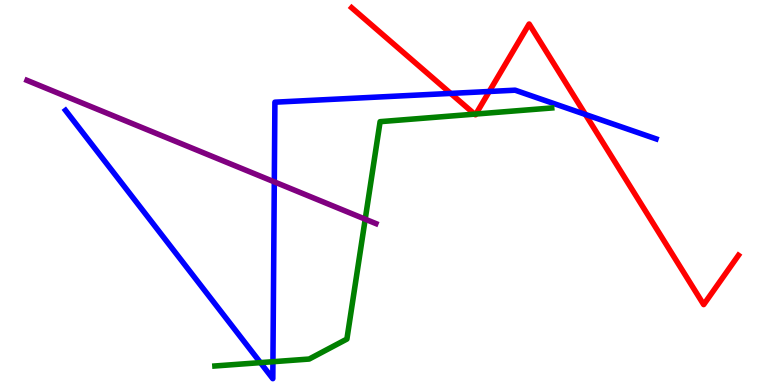[{'lines': ['blue', 'red'], 'intersections': [{'x': 5.82, 'y': 7.57}, {'x': 6.31, 'y': 7.62}, {'x': 7.55, 'y': 7.03}]}, {'lines': ['green', 'red'], 'intersections': [{'x': 6.12, 'y': 7.04}, {'x': 6.14, 'y': 7.04}]}, {'lines': ['purple', 'red'], 'intersections': []}, {'lines': ['blue', 'green'], 'intersections': [{'x': 3.36, 'y': 0.581}, {'x': 3.52, 'y': 0.605}]}, {'lines': ['blue', 'purple'], 'intersections': [{'x': 3.54, 'y': 5.28}]}, {'lines': ['green', 'purple'], 'intersections': [{'x': 4.71, 'y': 4.31}]}]